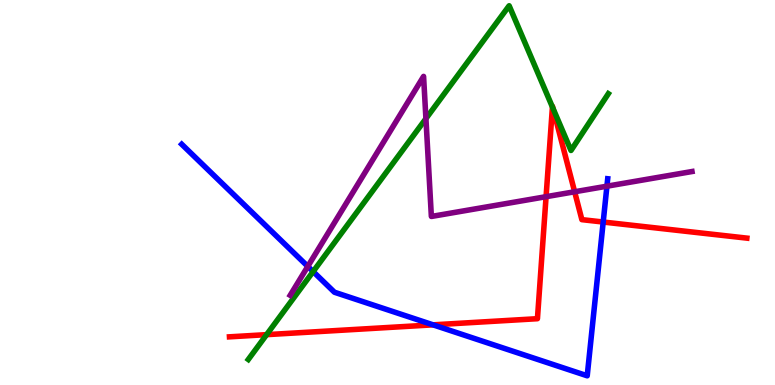[{'lines': ['blue', 'red'], 'intersections': [{'x': 5.59, 'y': 1.56}, {'x': 7.78, 'y': 4.23}]}, {'lines': ['green', 'red'], 'intersections': [{'x': 3.44, 'y': 1.31}, {'x': 7.13, 'y': 7.22}, {'x': 7.14, 'y': 7.18}]}, {'lines': ['purple', 'red'], 'intersections': [{'x': 7.05, 'y': 4.89}, {'x': 7.41, 'y': 5.02}]}, {'lines': ['blue', 'green'], 'intersections': [{'x': 4.04, 'y': 2.95}]}, {'lines': ['blue', 'purple'], 'intersections': [{'x': 3.97, 'y': 3.08}, {'x': 7.83, 'y': 5.16}]}, {'lines': ['green', 'purple'], 'intersections': [{'x': 5.5, 'y': 6.92}]}]